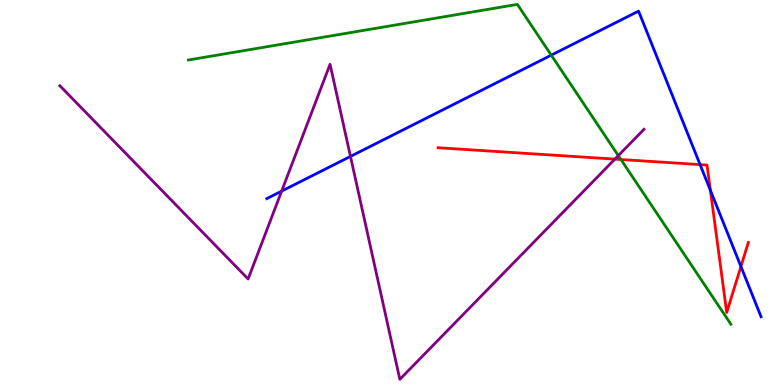[{'lines': ['blue', 'red'], 'intersections': [{'x': 9.03, 'y': 5.72}, {'x': 9.17, 'y': 5.06}, {'x': 9.56, 'y': 3.08}]}, {'lines': ['green', 'red'], 'intersections': [{'x': 8.01, 'y': 5.86}]}, {'lines': ['purple', 'red'], 'intersections': [{'x': 7.93, 'y': 5.87}]}, {'lines': ['blue', 'green'], 'intersections': [{'x': 7.11, 'y': 8.57}]}, {'lines': ['blue', 'purple'], 'intersections': [{'x': 3.63, 'y': 5.04}, {'x': 4.52, 'y': 5.94}]}, {'lines': ['green', 'purple'], 'intersections': [{'x': 7.98, 'y': 5.96}]}]